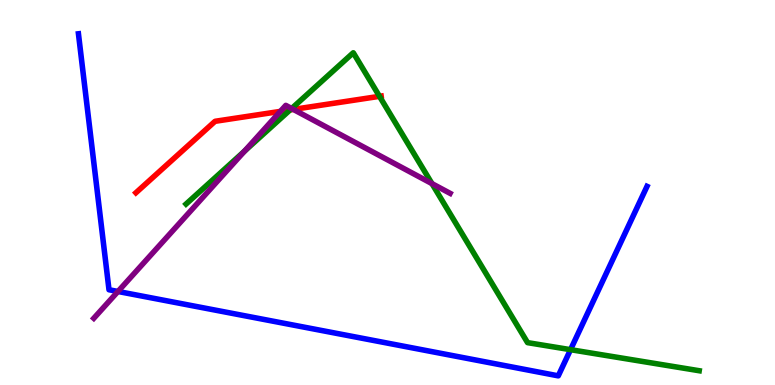[{'lines': ['blue', 'red'], 'intersections': []}, {'lines': ['green', 'red'], 'intersections': [{'x': 3.74, 'y': 7.15}, {'x': 4.9, 'y': 7.5}]}, {'lines': ['purple', 'red'], 'intersections': [{'x': 3.62, 'y': 7.11}, {'x': 3.79, 'y': 7.16}]}, {'lines': ['blue', 'green'], 'intersections': [{'x': 7.36, 'y': 0.918}]}, {'lines': ['blue', 'purple'], 'intersections': [{'x': 1.52, 'y': 2.43}]}, {'lines': ['green', 'purple'], 'intersections': [{'x': 3.15, 'y': 6.07}, {'x': 3.76, 'y': 7.18}, {'x': 5.57, 'y': 5.23}]}]